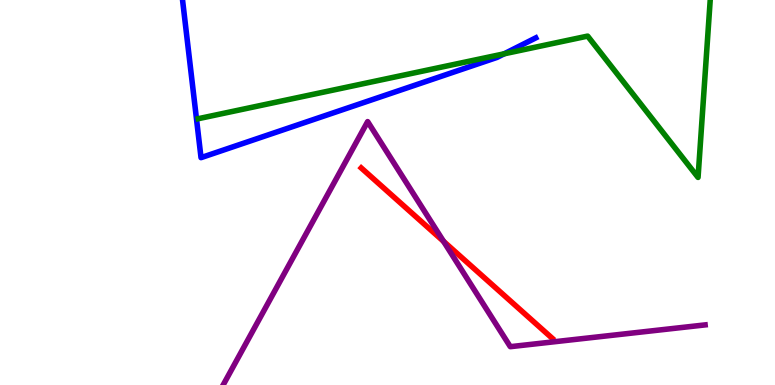[{'lines': ['blue', 'red'], 'intersections': []}, {'lines': ['green', 'red'], 'intersections': []}, {'lines': ['purple', 'red'], 'intersections': [{'x': 5.72, 'y': 3.73}]}, {'lines': ['blue', 'green'], 'intersections': [{'x': 6.51, 'y': 8.6}]}, {'lines': ['blue', 'purple'], 'intersections': []}, {'lines': ['green', 'purple'], 'intersections': []}]